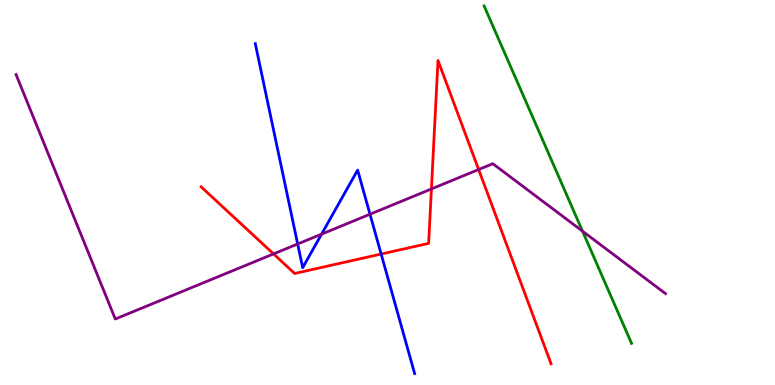[{'lines': ['blue', 'red'], 'intersections': [{'x': 4.92, 'y': 3.4}]}, {'lines': ['green', 'red'], 'intersections': []}, {'lines': ['purple', 'red'], 'intersections': [{'x': 3.53, 'y': 3.4}, {'x': 5.57, 'y': 5.09}, {'x': 6.18, 'y': 5.6}]}, {'lines': ['blue', 'green'], 'intersections': []}, {'lines': ['blue', 'purple'], 'intersections': [{'x': 3.84, 'y': 3.66}, {'x': 4.15, 'y': 3.92}, {'x': 4.77, 'y': 4.44}]}, {'lines': ['green', 'purple'], 'intersections': [{'x': 7.52, 'y': 3.99}]}]